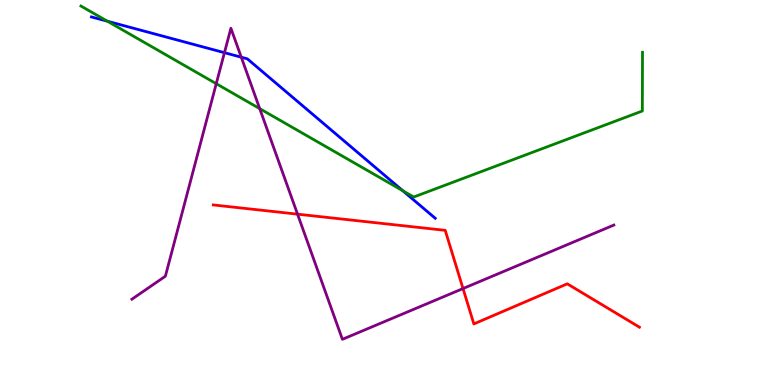[{'lines': ['blue', 'red'], 'intersections': []}, {'lines': ['green', 'red'], 'intersections': []}, {'lines': ['purple', 'red'], 'intersections': [{'x': 3.84, 'y': 4.44}, {'x': 5.97, 'y': 2.51}]}, {'lines': ['blue', 'green'], 'intersections': [{'x': 1.39, 'y': 9.45}, {'x': 5.2, 'y': 5.04}]}, {'lines': ['blue', 'purple'], 'intersections': [{'x': 2.9, 'y': 8.63}, {'x': 3.11, 'y': 8.51}]}, {'lines': ['green', 'purple'], 'intersections': [{'x': 2.79, 'y': 7.83}, {'x': 3.35, 'y': 7.18}]}]